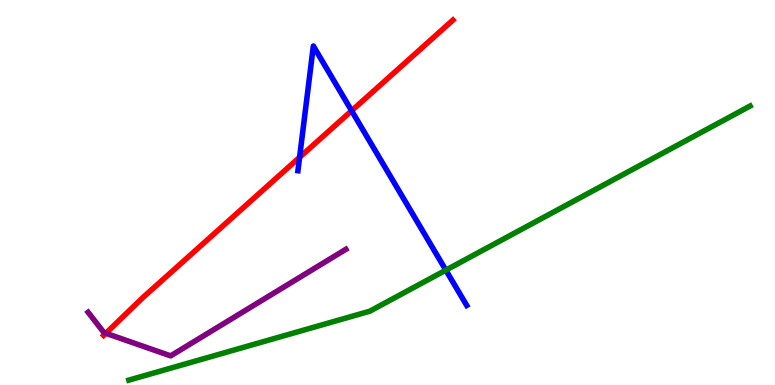[{'lines': ['blue', 'red'], 'intersections': [{'x': 3.87, 'y': 5.91}, {'x': 4.54, 'y': 7.12}]}, {'lines': ['green', 'red'], 'intersections': []}, {'lines': ['purple', 'red'], 'intersections': [{'x': 1.37, 'y': 1.34}]}, {'lines': ['blue', 'green'], 'intersections': [{'x': 5.75, 'y': 2.98}]}, {'lines': ['blue', 'purple'], 'intersections': []}, {'lines': ['green', 'purple'], 'intersections': []}]